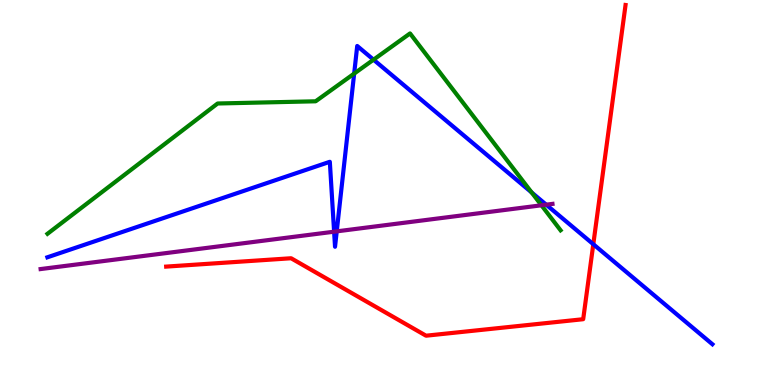[{'lines': ['blue', 'red'], 'intersections': [{'x': 7.66, 'y': 3.66}]}, {'lines': ['green', 'red'], 'intersections': []}, {'lines': ['purple', 'red'], 'intersections': []}, {'lines': ['blue', 'green'], 'intersections': [{'x': 4.57, 'y': 8.09}, {'x': 4.82, 'y': 8.45}, {'x': 6.86, 'y': 5.0}]}, {'lines': ['blue', 'purple'], 'intersections': [{'x': 4.31, 'y': 3.98}, {'x': 4.34, 'y': 3.99}, {'x': 7.05, 'y': 4.68}]}, {'lines': ['green', 'purple'], 'intersections': [{'x': 6.99, 'y': 4.67}]}]